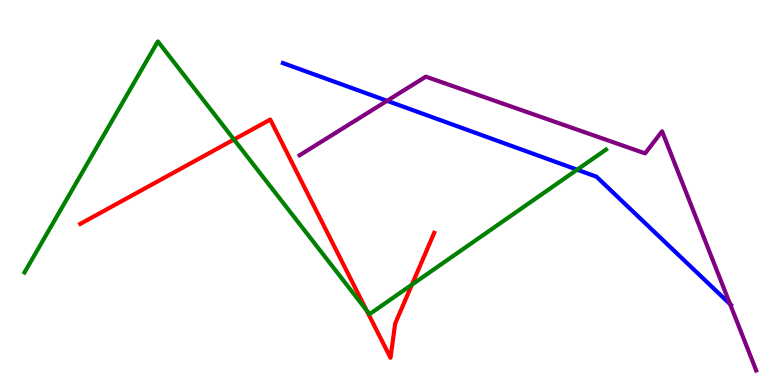[{'lines': ['blue', 'red'], 'intersections': []}, {'lines': ['green', 'red'], 'intersections': [{'x': 3.02, 'y': 6.38}, {'x': 4.73, 'y': 1.94}, {'x': 5.32, 'y': 2.61}]}, {'lines': ['purple', 'red'], 'intersections': []}, {'lines': ['blue', 'green'], 'intersections': [{'x': 7.45, 'y': 5.59}]}, {'lines': ['blue', 'purple'], 'intersections': [{'x': 4.99, 'y': 7.38}, {'x': 9.42, 'y': 2.1}]}, {'lines': ['green', 'purple'], 'intersections': []}]